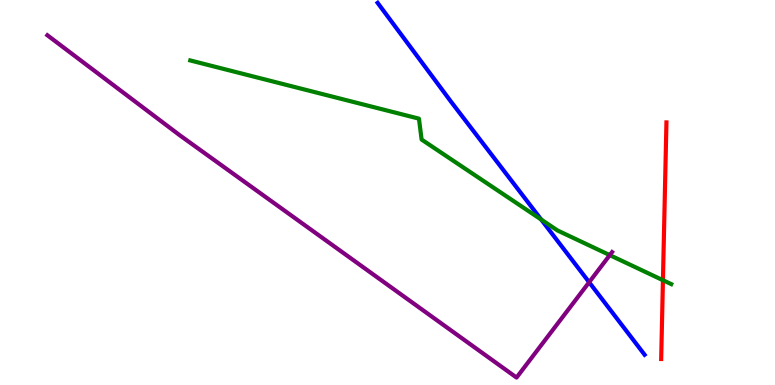[{'lines': ['blue', 'red'], 'intersections': []}, {'lines': ['green', 'red'], 'intersections': [{'x': 8.55, 'y': 2.72}]}, {'lines': ['purple', 'red'], 'intersections': []}, {'lines': ['blue', 'green'], 'intersections': [{'x': 6.98, 'y': 4.3}]}, {'lines': ['blue', 'purple'], 'intersections': [{'x': 7.6, 'y': 2.67}]}, {'lines': ['green', 'purple'], 'intersections': [{'x': 7.87, 'y': 3.37}]}]